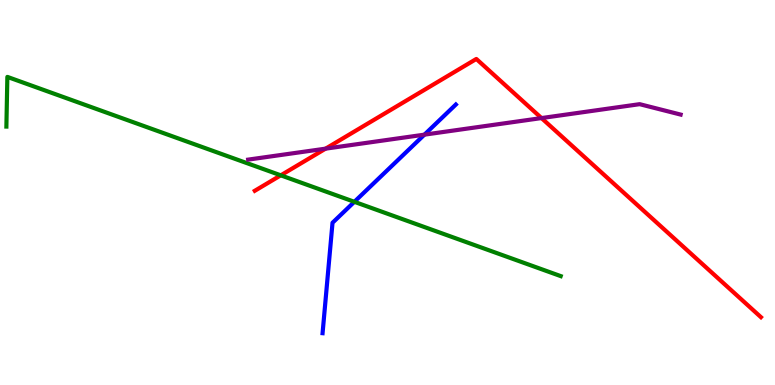[{'lines': ['blue', 'red'], 'intersections': []}, {'lines': ['green', 'red'], 'intersections': [{'x': 3.62, 'y': 5.45}]}, {'lines': ['purple', 'red'], 'intersections': [{'x': 4.2, 'y': 6.14}, {'x': 6.99, 'y': 6.93}]}, {'lines': ['blue', 'green'], 'intersections': [{'x': 4.57, 'y': 4.76}]}, {'lines': ['blue', 'purple'], 'intersections': [{'x': 5.48, 'y': 6.5}]}, {'lines': ['green', 'purple'], 'intersections': []}]